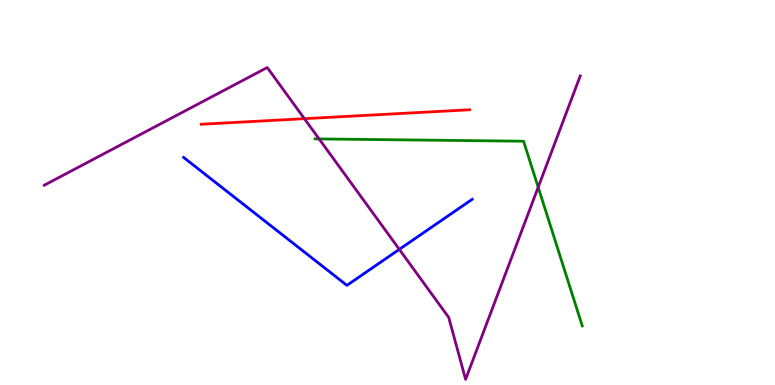[{'lines': ['blue', 'red'], 'intersections': []}, {'lines': ['green', 'red'], 'intersections': []}, {'lines': ['purple', 'red'], 'intersections': [{'x': 3.93, 'y': 6.92}]}, {'lines': ['blue', 'green'], 'intersections': []}, {'lines': ['blue', 'purple'], 'intersections': [{'x': 5.15, 'y': 3.52}]}, {'lines': ['green', 'purple'], 'intersections': [{'x': 4.12, 'y': 6.39}, {'x': 6.94, 'y': 5.14}]}]